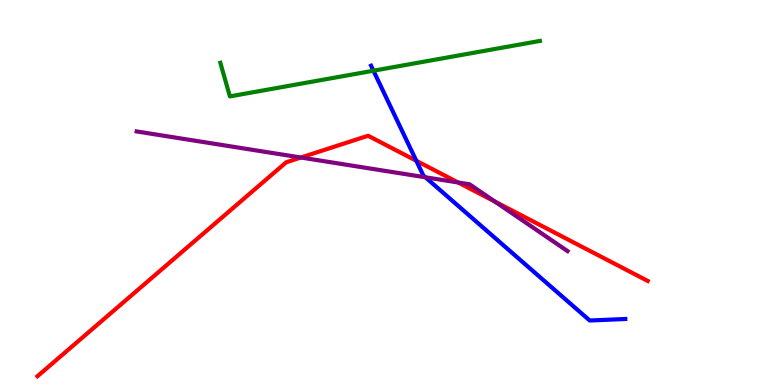[{'lines': ['blue', 'red'], 'intersections': [{'x': 5.37, 'y': 5.82}]}, {'lines': ['green', 'red'], 'intersections': []}, {'lines': ['purple', 'red'], 'intersections': [{'x': 3.88, 'y': 5.91}, {'x': 5.91, 'y': 5.26}, {'x': 6.39, 'y': 4.76}]}, {'lines': ['blue', 'green'], 'intersections': [{'x': 4.82, 'y': 8.16}]}, {'lines': ['blue', 'purple'], 'intersections': [{'x': 5.49, 'y': 5.4}]}, {'lines': ['green', 'purple'], 'intersections': []}]